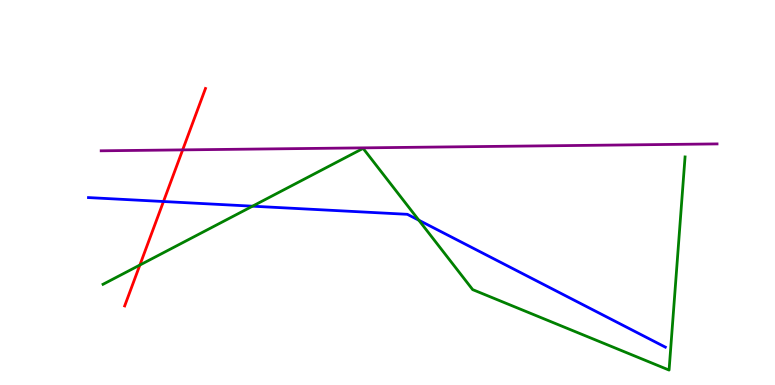[{'lines': ['blue', 'red'], 'intersections': [{'x': 2.11, 'y': 4.77}]}, {'lines': ['green', 'red'], 'intersections': [{'x': 1.8, 'y': 3.12}]}, {'lines': ['purple', 'red'], 'intersections': [{'x': 2.36, 'y': 6.11}]}, {'lines': ['blue', 'green'], 'intersections': [{'x': 3.26, 'y': 4.64}, {'x': 5.4, 'y': 4.28}]}, {'lines': ['blue', 'purple'], 'intersections': []}, {'lines': ['green', 'purple'], 'intersections': []}]